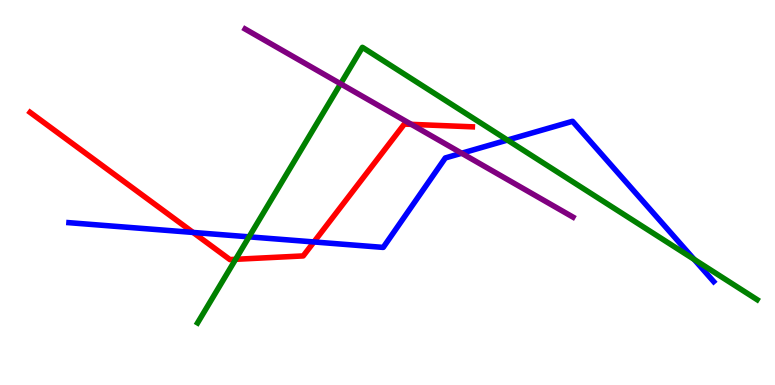[{'lines': ['blue', 'red'], 'intersections': [{'x': 2.49, 'y': 3.96}, {'x': 4.05, 'y': 3.72}]}, {'lines': ['green', 'red'], 'intersections': [{'x': 3.04, 'y': 3.26}]}, {'lines': ['purple', 'red'], 'intersections': [{'x': 5.31, 'y': 6.77}]}, {'lines': ['blue', 'green'], 'intersections': [{'x': 3.21, 'y': 3.85}, {'x': 6.55, 'y': 6.36}, {'x': 8.96, 'y': 3.26}]}, {'lines': ['blue', 'purple'], 'intersections': [{'x': 5.96, 'y': 6.02}]}, {'lines': ['green', 'purple'], 'intersections': [{'x': 4.39, 'y': 7.82}]}]